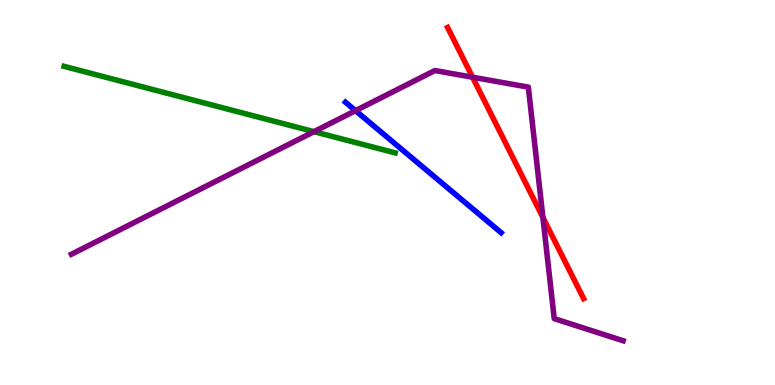[{'lines': ['blue', 'red'], 'intersections': []}, {'lines': ['green', 'red'], 'intersections': []}, {'lines': ['purple', 'red'], 'intersections': [{'x': 6.1, 'y': 7.99}, {'x': 7.01, 'y': 4.35}]}, {'lines': ['blue', 'green'], 'intersections': []}, {'lines': ['blue', 'purple'], 'intersections': [{'x': 4.59, 'y': 7.13}]}, {'lines': ['green', 'purple'], 'intersections': [{'x': 4.05, 'y': 6.58}]}]